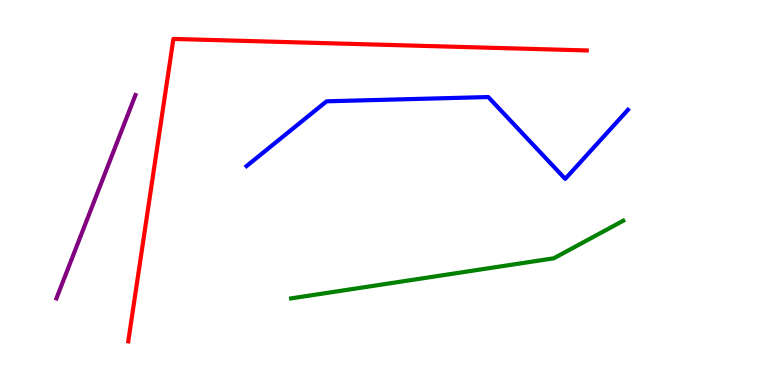[{'lines': ['blue', 'red'], 'intersections': []}, {'lines': ['green', 'red'], 'intersections': []}, {'lines': ['purple', 'red'], 'intersections': []}, {'lines': ['blue', 'green'], 'intersections': []}, {'lines': ['blue', 'purple'], 'intersections': []}, {'lines': ['green', 'purple'], 'intersections': []}]